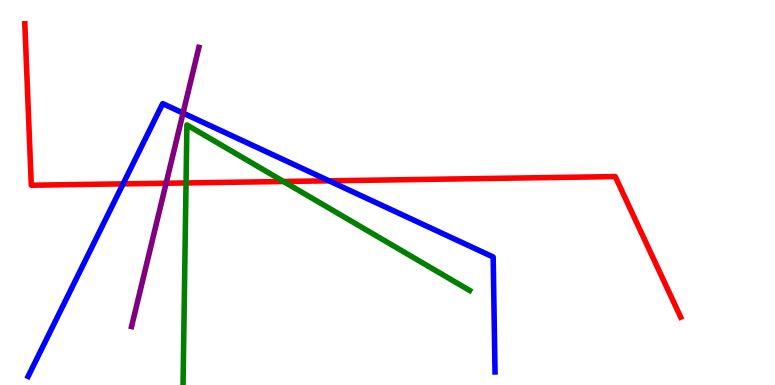[{'lines': ['blue', 'red'], 'intersections': [{'x': 1.59, 'y': 5.22}, {'x': 4.25, 'y': 5.3}]}, {'lines': ['green', 'red'], 'intersections': [{'x': 2.4, 'y': 5.25}, {'x': 3.66, 'y': 5.29}]}, {'lines': ['purple', 'red'], 'intersections': [{'x': 2.14, 'y': 5.24}]}, {'lines': ['blue', 'green'], 'intersections': []}, {'lines': ['blue', 'purple'], 'intersections': [{'x': 2.36, 'y': 7.06}]}, {'lines': ['green', 'purple'], 'intersections': []}]